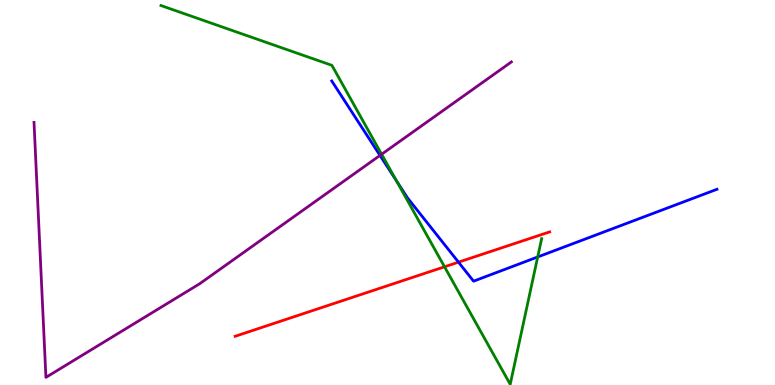[{'lines': ['blue', 'red'], 'intersections': [{'x': 5.92, 'y': 3.19}]}, {'lines': ['green', 'red'], 'intersections': [{'x': 5.74, 'y': 3.07}]}, {'lines': ['purple', 'red'], 'intersections': []}, {'lines': ['blue', 'green'], 'intersections': [{'x': 5.12, 'y': 5.3}, {'x': 6.94, 'y': 3.33}]}, {'lines': ['blue', 'purple'], 'intersections': [{'x': 4.9, 'y': 5.96}]}, {'lines': ['green', 'purple'], 'intersections': [{'x': 4.92, 'y': 5.99}]}]